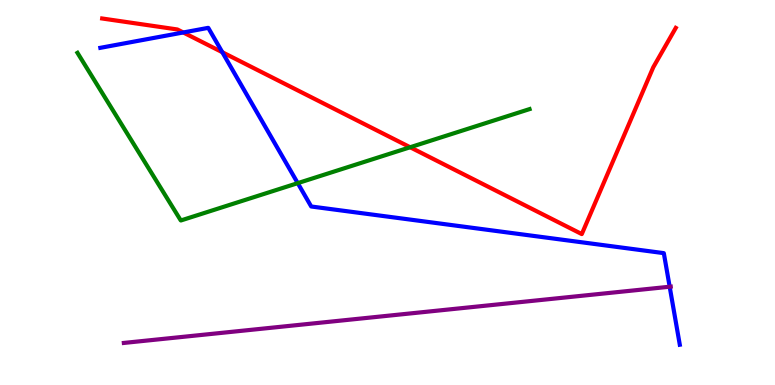[{'lines': ['blue', 'red'], 'intersections': [{'x': 2.36, 'y': 9.16}, {'x': 2.87, 'y': 8.64}]}, {'lines': ['green', 'red'], 'intersections': [{'x': 5.29, 'y': 6.18}]}, {'lines': ['purple', 'red'], 'intersections': []}, {'lines': ['blue', 'green'], 'intersections': [{'x': 3.84, 'y': 5.24}]}, {'lines': ['blue', 'purple'], 'intersections': [{'x': 8.64, 'y': 2.55}]}, {'lines': ['green', 'purple'], 'intersections': []}]